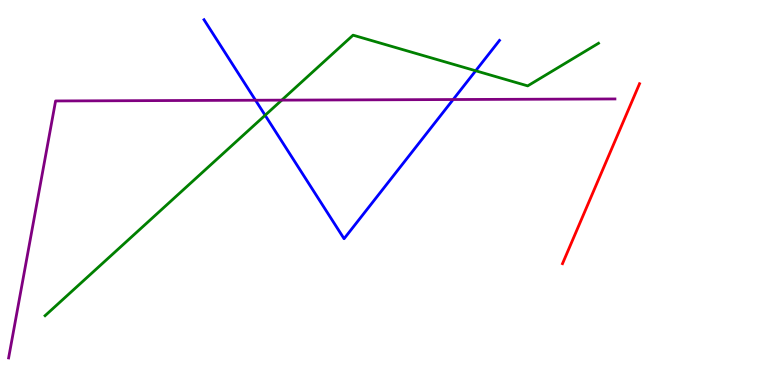[{'lines': ['blue', 'red'], 'intersections': []}, {'lines': ['green', 'red'], 'intersections': []}, {'lines': ['purple', 'red'], 'intersections': []}, {'lines': ['blue', 'green'], 'intersections': [{'x': 3.42, 'y': 7.01}, {'x': 6.14, 'y': 8.16}]}, {'lines': ['blue', 'purple'], 'intersections': [{'x': 3.3, 'y': 7.4}, {'x': 5.85, 'y': 7.41}]}, {'lines': ['green', 'purple'], 'intersections': [{'x': 3.64, 'y': 7.4}]}]